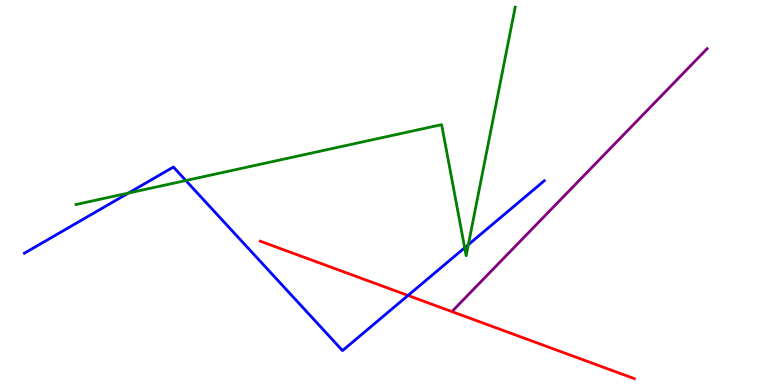[{'lines': ['blue', 'red'], 'intersections': [{'x': 5.26, 'y': 2.33}]}, {'lines': ['green', 'red'], 'intersections': []}, {'lines': ['purple', 'red'], 'intersections': []}, {'lines': ['blue', 'green'], 'intersections': [{'x': 1.66, 'y': 4.99}, {'x': 2.4, 'y': 5.31}, {'x': 6.0, 'y': 3.56}, {'x': 6.04, 'y': 3.64}]}, {'lines': ['blue', 'purple'], 'intersections': []}, {'lines': ['green', 'purple'], 'intersections': []}]